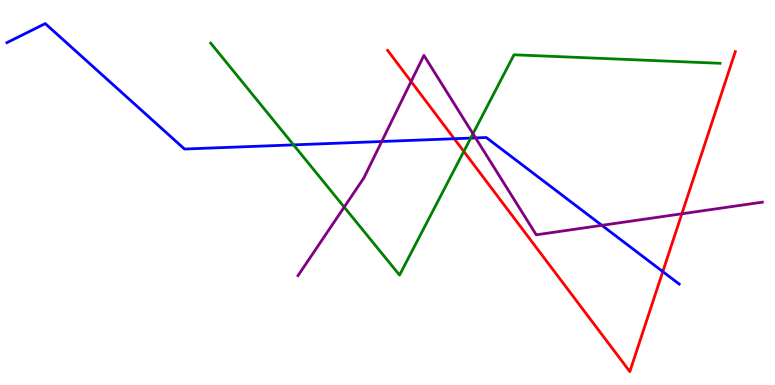[{'lines': ['blue', 'red'], 'intersections': [{'x': 5.86, 'y': 6.4}, {'x': 8.55, 'y': 2.95}]}, {'lines': ['green', 'red'], 'intersections': [{'x': 5.98, 'y': 6.07}]}, {'lines': ['purple', 'red'], 'intersections': [{'x': 5.3, 'y': 7.88}, {'x': 8.8, 'y': 4.45}]}, {'lines': ['blue', 'green'], 'intersections': [{'x': 3.79, 'y': 6.24}, {'x': 6.07, 'y': 6.41}]}, {'lines': ['blue', 'purple'], 'intersections': [{'x': 4.93, 'y': 6.32}, {'x': 6.14, 'y': 6.42}, {'x': 7.77, 'y': 4.15}]}, {'lines': ['green', 'purple'], 'intersections': [{'x': 4.44, 'y': 4.62}, {'x': 6.1, 'y': 6.53}]}]